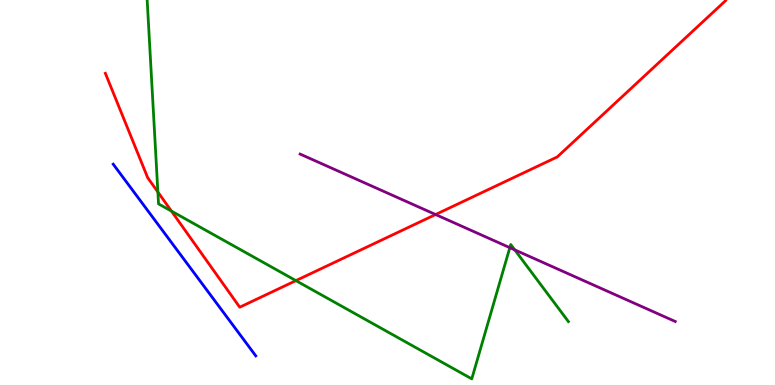[{'lines': ['blue', 'red'], 'intersections': []}, {'lines': ['green', 'red'], 'intersections': [{'x': 2.04, 'y': 5.01}, {'x': 2.21, 'y': 4.52}, {'x': 3.82, 'y': 2.71}]}, {'lines': ['purple', 'red'], 'intersections': [{'x': 5.62, 'y': 4.43}]}, {'lines': ['blue', 'green'], 'intersections': []}, {'lines': ['blue', 'purple'], 'intersections': []}, {'lines': ['green', 'purple'], 'intersections': [{'x': 6.58, 'y': 3.57}, {'x': 6.64, 'y': 3.51}]}]